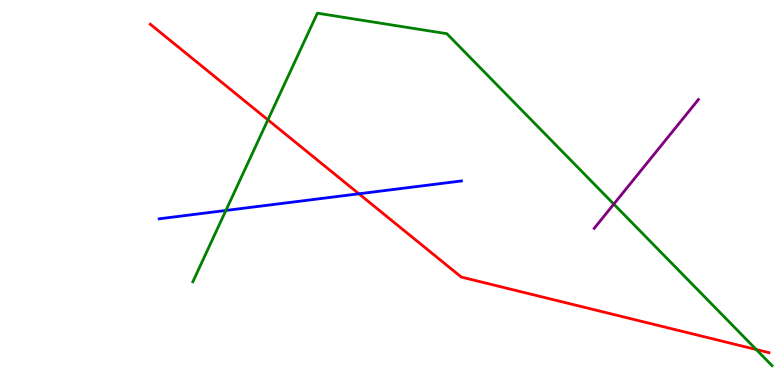[{'lines': ['blue', 'red'], 'intersections': [{'x': 4.63, 'y': 4.97}]}, {'lines': ['green', 'red'], 'intersections': [{'x': 3.46, 'y': 6.89}, {'x': 9.76, 'y': 0.921}]}, {'lines': ['purple', 'red'], 'intersections': []}, {'lines': ['blue', 'green'], 'intersections': [{'x': 2.91, 'y': 4.53}]}, {'lines': ['blue', 'purple'], 'intersections': []}, {'lines': ['green', 'purple'], 'intersections': [{'x': 7.92, 'y': 4.7}]}]